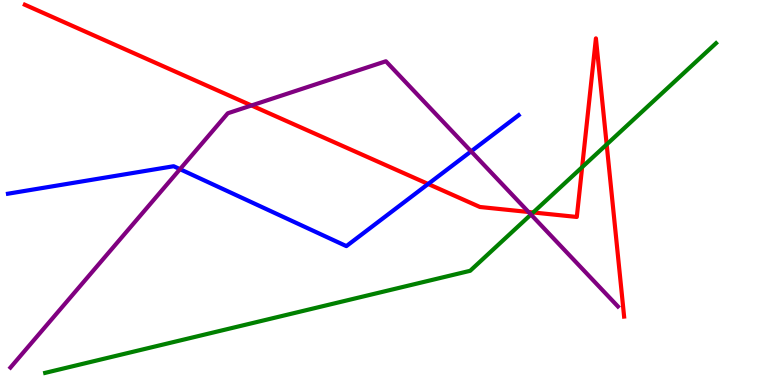[{'lines': ['blue', 'red'], 'intersections': [{'x': 5.52, 'y': 5.22}]}, {'lines': ['green', 'red'], 'intersections': [{'x': 6.88, 'y': 4.48}, {'x': 7.51, 'y': 5.66}, {'x': 7.83, 'y': 6.25}]}, {'lines': ['purple', 'red'], 'intersections': [{'x': 3.25, 'y': 7.26}, {'x': 6.82, 'y': 4.49}]}, {'lines': ['blue', 'green'], 'intersections': []}, {'lines': ['blue', 'purple'], 'intersections': [{'x': 2.32, 'y': 5.61}, {'x': 6.08, 'y': 6.07}]}, {'lines': ['green', 'purple'], 'intersections': [{'x': 6.85, 'y': 4.43}]}]